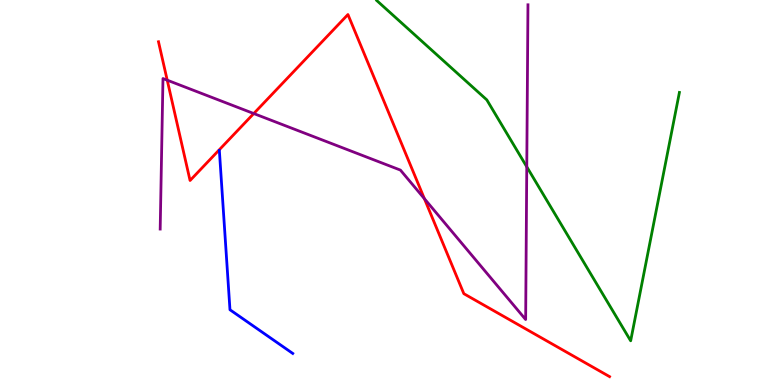[{'lines': ['blue', 'red'], 'intersections': []}, {'lines': ['green', 'red'], 'intersections': []}, {'lines': ['purple', 'red'], 'intersections': [{'x': 2.16, 'y': 7.92}, {'x': 3.27, 'y': 7.05}, {'x': 5.48, 'y': 4.84}]}, {'lines': ['blue', 'green'], 'intersections': []}, {'lines': ['blue', 'purple'], 'intersections': []}, {'lines': ['green', 'purple'], 'intersections': [{'x': 6.8, 'y': 5.67}]}]